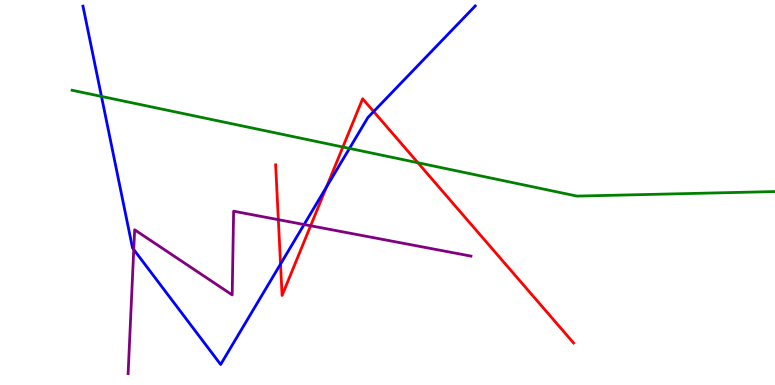[{'lines': ['blue', 'red'], 'intersections': [{'x': 3.62, 'y': 3.14}, {'x': 4.21, 'y': 5.15}, {'x': 4.82, 'y': 7.1}]}, {'lines': ['green', 'red'], 'intersections': [{'x': 4.42, 'y': 6.18}, {'x': 5.39, 'y': 5.77}]}, {'lines': ['purple', 'red'], 'intersections': [{'x': 3.59, 'y': 4.29}, {'x': 4.01, 'y': 4.14}]}, {'lines': ['blue', 'green'], 'intersections': [{'x': 1.31, 'y': 7.5}, {'x': 4.51, 'y': 6.15}]}, {'lines': ['blue', 'purple'], 'intersections': [{'x': 1.73, 'y': 3.52}, {'x': 3.92, 'y': 4.17}]}, {'lines': ['green', 'purple'], 'intersections': []}]